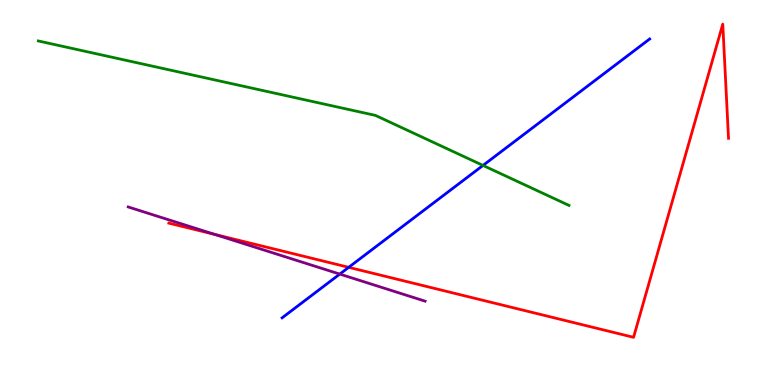[{'lines': ['blue', 'red'], 'intersections': [{'x': 4.5, 'y': 3.06}]}, {'lines': ['green', 'red'], 'intersections': []}, {'lines': ['purple', 'red'], 'intersections': [{'x': 2.77, 'y': 3.91}]}, {'lines': ['blue', 'green'], 'intersections': [{'x': 6.23, 'y': 5.7}]}, {'lines': ['blue', 'purple'], 'intersections': [{'x': 4.38, 'y': 2.88}]}, {'lines': ['green', 'purple'], 'intersections': []}]